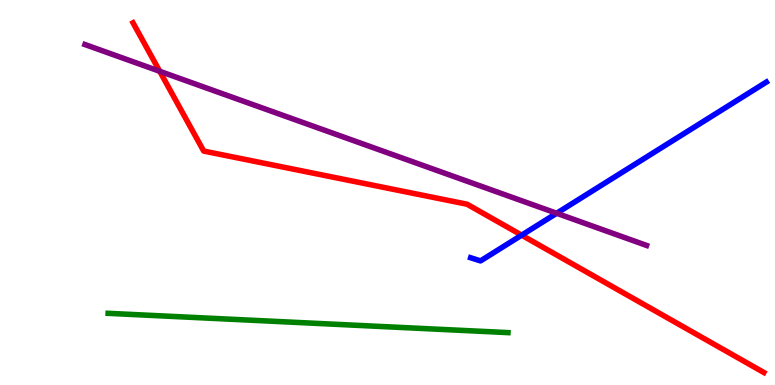[{'lines': ['blue', 'red'], 'intersections': [{'x': 6.73, 'y': 3.89}]}, {'lines': ['green', 'red'], 'intersections': []}, {'lines': ['purple', 'red'], 'intersections': [{'x': 2.06, 'y': 8.15}]}, {'lines': ['blue', 'green'], 'intersections': []}, {'lines': ['blue', 'purple'], 'intersections': [{'x': 7.18, 'y': 4.46}]}, {'lines': ['green', 'purple'], 'intersections': []}]